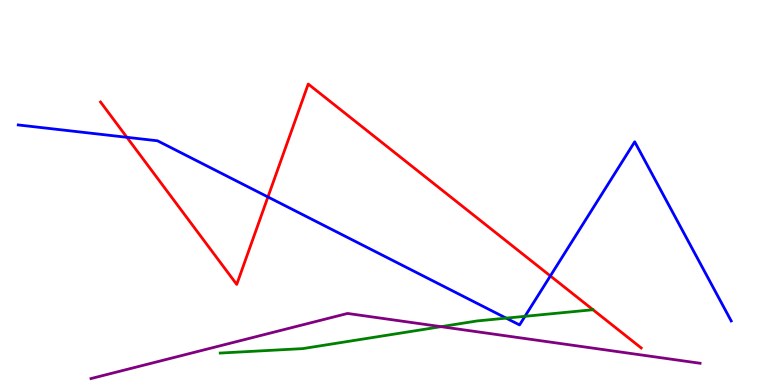[{'lines': ['blue', 'red'], 'intersections': [{'x': 1.64, 'y': 6.43}, {'x': 3.46, 'y': 4.88}, {'x': 7.1, 'y': 2.83}]}, {'lines': ['green', 'red'], 'intersections': []}, {'lines': ['purple', 'red'], 'intersections': []}, {'lines': ['blue', 'green'], 'intersections': [{'x': 6.53, 'y': 1.74}, {'x': 6.77, 'y': 1.78}]}, {'lines': ['blue', 'purple'], 'intersections': []}, {'lines': ['green', 'purple'], 'intersections': [{'x': 5.69, 'y': 1.52}]}]